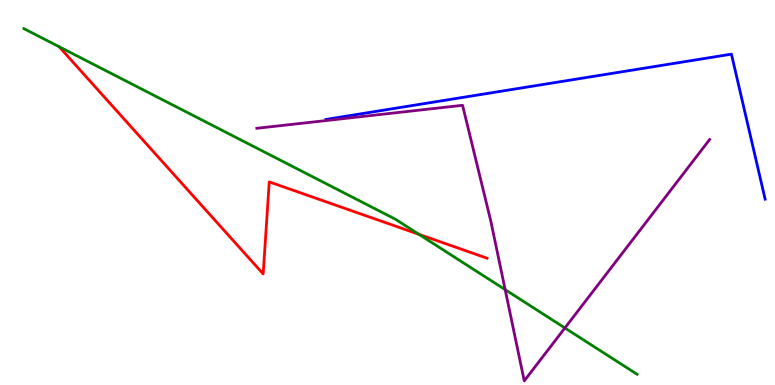[{'lines': ['blue', 'red'], 'intersections': []}, {'lines': ['green', 'red'], 'intersections': [{'x': 5.41, 'y': 3.91}]}, {'lines': ['purple', 'red'], 'intersections': []}, {'lines': ['blue', 'green'], 'intersections': []}, {'lines': ['blue', 'purple'], 'intersections': []}, {'lines': ['green', 'purple'], 'intersections': [{'x': 6.52, 'y': 2.48}, {'x': 7.29, 'y': 1.48}]}]